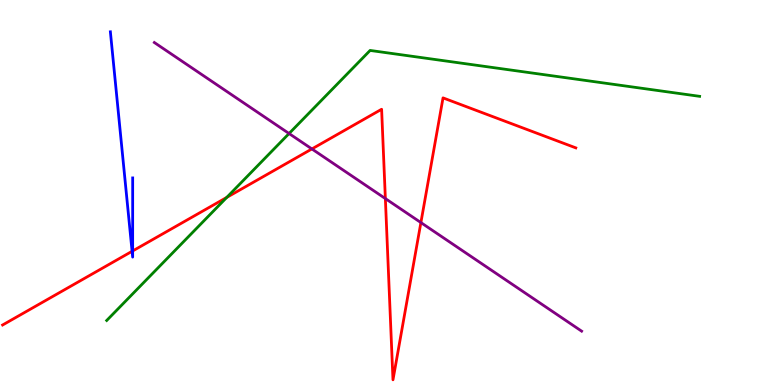[{'lines': ['blue', 'red'], 'intersections': [{'x': 1.7, 'y': 3.47}, {'x': 1.71, 'y': 3.48}]}, {'lines': ['green', 'red'], 'intersections': [{'x': 2.93, 'y': 4.87}]}, {'lines': ['purple', 'red'], 'intersections': [{'x': 4.02, 'y': 6.13}, {'x': 4.97, 'y': 4.84}, {'x': 5.43, 'y': 4.22}]}, {'lines': ['blue', 'green'], 'intersections': []}, {'lines': ['blue', 'purple'], 'intersections': []}, {'lines': ['green', 'purple'], 'intersections': [{'x': 3.73, 'y': 6.53}]}]